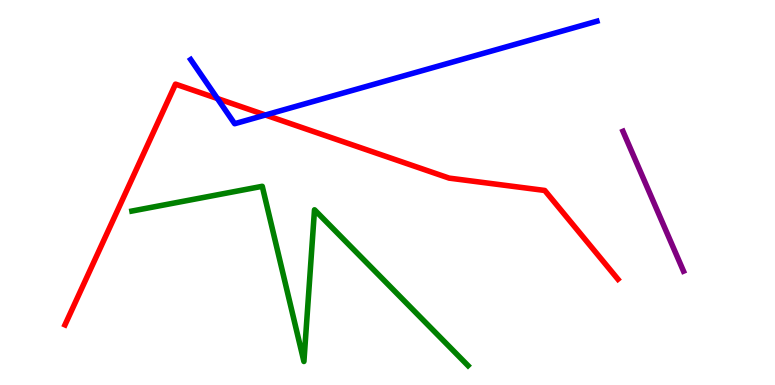[{'lines': ['blue', 'red'], 'intersections': [{'x': 2.81, 'y': 7.44}, {'x': 3.42, 'y': 7.01}]}, {'lines': ['green', 'red'], 'intersections': []}, {'lines': ['purple', 'red'], 'intersections': []}, {'lines': ['blue', 'green'], 'intersections': []}, {'lines': ['blue', 'purple'], 'intersections': []}, {'lines': ['green', 'purple'], 'intersections': []}]